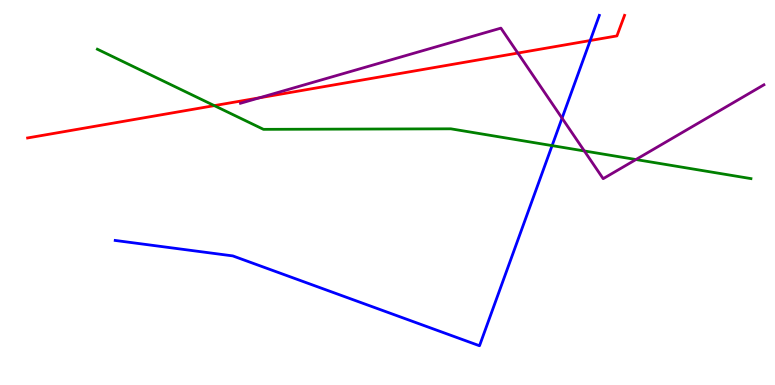[{'lines': ['blue', 'red'], 'intersections': [{'x': 7.62, 'y': 8.95}]}, {'lines': ['green', 'red'], 'intersections': [{'x': 2.77, 'y': 7.26}]}, {'lines': ['purple', 'red'], 'intersections': [{'x': 3.35, 'y': 7.46}, {'x': 6.68, 'y': 8.62}]}, {'lines': ['blue', 'green'], 'intersections': [{'x': 7.12, 'y': 6.22}]}, {'lines': ['blue', 'purple'], 'intersections': [{'x': 7.25, 'y': 6.93}]}, {'lines': ['green', 'purple'], 'intersections': [{'x': 7.54, 'y': 6.08}, {'x': 8.21, 'y': 5.86}]}]